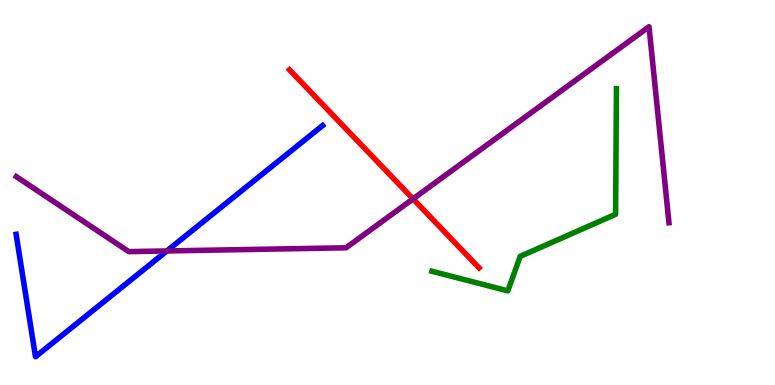[{'lines': ['blue', 'red'], 'intersections': []}, {'lines': ['green', 'red'], 'intersections': []}, {'lines': ['purple', 'red'], 'intersections': [{'x': 5.33, 'y': 4.83}]}, {'lines': ['blue', 'green'], 'intersections': []}, {'lines': ['blue', 'purple'], 'intersections': [{'x': 2.15, 'y': 3.48}]}, {'lines': ['green', 'purple'], 'intersections': []}]